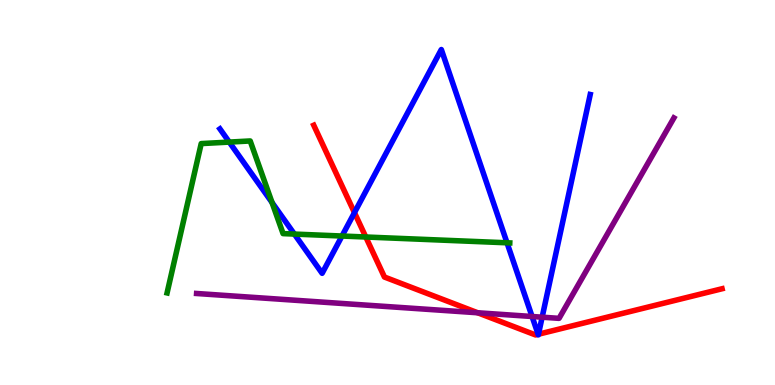[{'lines': ['blue', 'red'], 'intersections': [{'x': 4.57, 'y': 4.48}, {'x': 6.94, 'y': 1.32}, {'x': 6.95, 'y': 1.32}]}, {'lines': ['green', 'red'], 'intersections': [{'x': 4.72, 'y': 3.84}]}, {'lines': ['purple', 'red'], 'intersections': [{'x': 6.16, 'y': 1.88}]}, {'lines': ['blue', 'green'], 'intersections': [{'x': 2.96, 'y': 6.31}, {'x': 3.51, 'y': 4.74}, {'x': 3.8, 'y': 3.92}, {'x': 4.41, 'y': 3.87}, {'x': 6.54, 'y': 3.69}]}, {'lines': ['blue', 'purple'], 'intersections': [{'x': 6.87, 'y': 1.78}, {'x': 7.0, 'y': 1.76}]}, {'lines': ['green', 'purple'], 'intersections': []}]